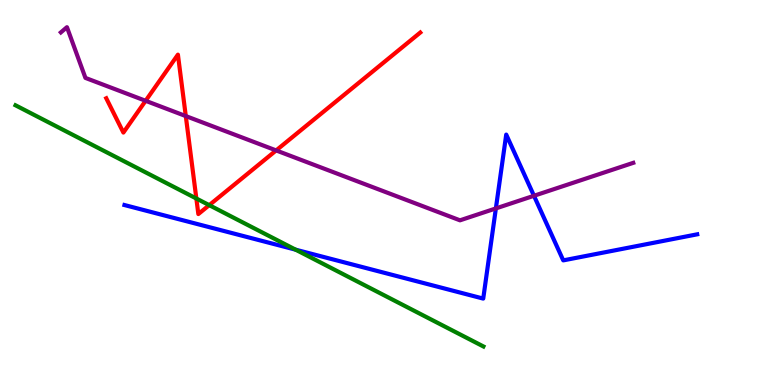[{'lines': ['blue', 'red'], 'intersections': []}, {'lines': ['green', 'red'], 'intersections': [{'x': 2.53, 'y': 4.84}, {'x': 2.7, 'y': 4.67}]}, {'lines': ['purple', 'red'], 'intersections': [{'x': 1.88, 'y': 7.38}, {'x': 2.4, 'y': 6.99}, {'x': 3.56, 'y': 6.09}]}, {'lines': ['blue', 'green'], 'intersections': [{'x': 3.81, 'y': 3.51}]}, {'lines': ['blue', 'purple'], 'intersections': [{'x': 6.4, 'y': 4.59}, {'x': 6.89, 'y': 4.91}]}, {'lines': ['green', 'purple'], 'intersections': []}]